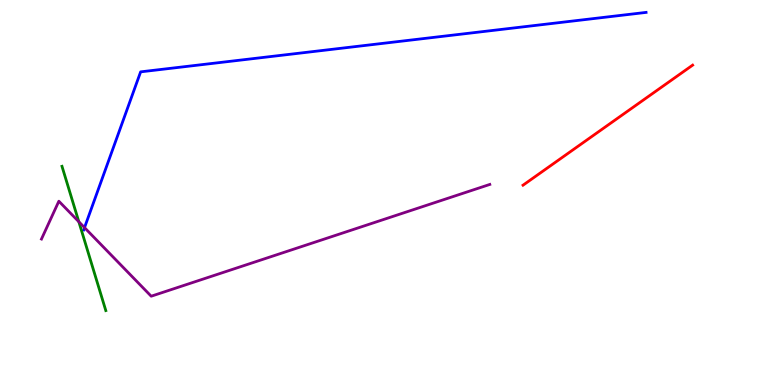[{'lines': ['blue', 'red'], 'intersections': []}, {'lines': ['green', 'red'], 'intersections': []}, {'lines': ['purple', 'red'], 'intersections': []}, {'lines': ['blue', 'green'], 'intersections': []}, {'lines': ['blue', 'purple'], 'intersections': [{'x': 1.09, 'y': 4.09}]}, {'lines': ['green', 'purple'], 'intersections': [{'x': 1.02, 'y': 4.24}]}]